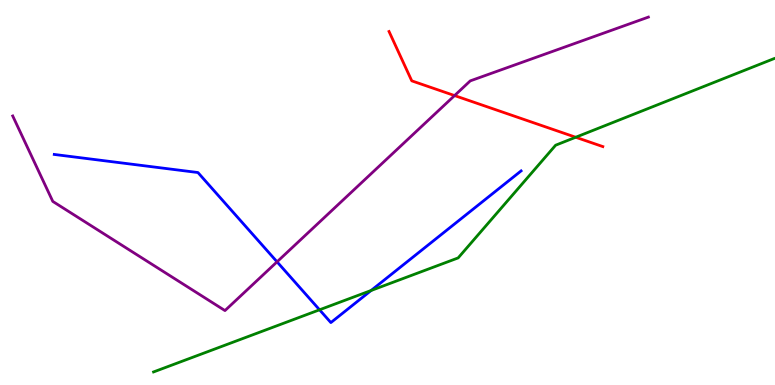[{'lines': ['blue', 'red'], 'intersections': []}, {'lines': ['green', 'red'], 'intersections': [{'x': 7.43, 'y': 6.44}]}, {'lines': ['purple', 'red'], 'intersections': [{'x': 5.87, 'y': 7.52}]}, {'lines': ['blue', 'green'], 'intersections': [{'x': 4.12, 'y': 1.95}, {'x': 4.79, 'y': 2.45}]}, {'lines': ['blue', 'purple'], 'intersections': [{'x': 3.57, 'y': 3.2}]}, {'lines': ['green', 'purple'], 'intersections': []}]